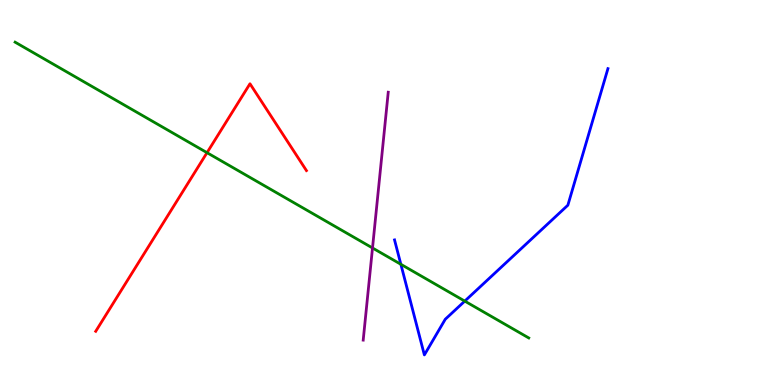[{'lines': ['blue', 'red'], 'intersections': []}, {'lines': ['green', 'red'], 'intersections': [{'x': 2.67, 'y': 6.03}]}, {'lines': ['purple', 'red'], 'intersections': []}, {'lines': ['blue', 'green'], 'intersections': [{'x': 5.17, 'y': 3.14}, {'x': 6.0, 'y': 2.18}]}, {'lines': ['blue', 'purple'], 'intersections': []}, {'lines': ['green', 'purple'], 'intersections': [{'x': 4.81, 'y': 3.56}]}]